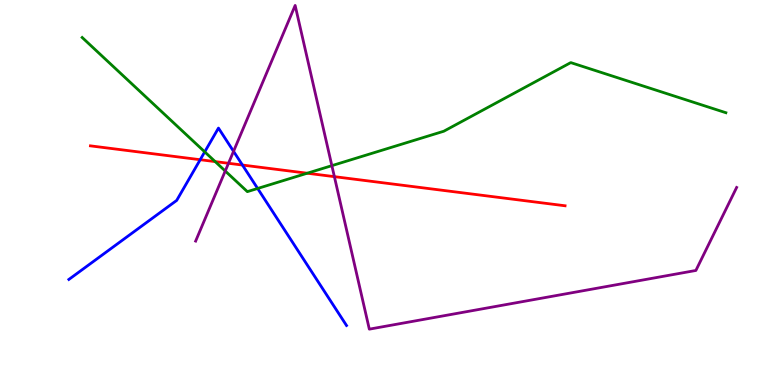[{'lines': ['blue', 'red'], 'intersections': [{'x': 2.58, 'y': 5.85}, {'x': 3.13, 'y': 5.71}]}, {'lines': ['green', 'red'], 'intersections': [{'x': 2.78, 'y': 5.8}, {'x': 3.96, 'y': 5.5}]}, {'lines': ['purple', 'red'], 'intersections': [{'x': 2.95, 'y': 5.76}, {'x': 4.31, 'y': 5.41}]}, {'lines': ['blue', 'green'], 'intersections': [{'x': 2.64, 'y': 6.06}, {'x': 3.32, 'y': 5.1}]}, {'lines': ['blue', 'purple'], 'intersections': [{'x': 3.01, 'y': 6.07}]}, {'lines': ['green', 'purple'], 'intersections': [{'x': 2.91, 'y': 5.56}, {'x': 4.28, 'y': 5.7}]}]